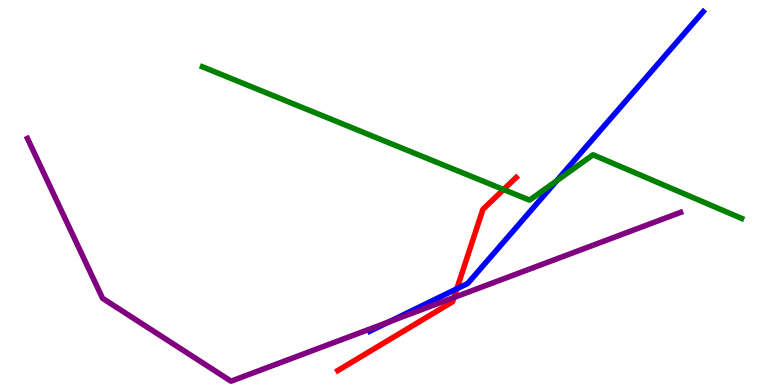[{'lines': ['blue', 'red'], 'intersections': [{'x': 5.89, 'y': 2.5}]}, {'lines': ['green', 'red'], 'intersections': [{'x': 6.5, 'y': 5.08}]}, {'lines': ['purple', 'red'], 'intersections': [{'x': 5.86, 'y': 2.27}]}, {'lines': ['blue', 'green'], 'intersections': [{'x': 7.18, 'y': 5.3}]}, {'lines': ['blue', 'purple'], 'intersections': [{'x': 5.02, 'y': 1.64}]}, {'lines': ['green', 'purple'], 'intersections': []}]